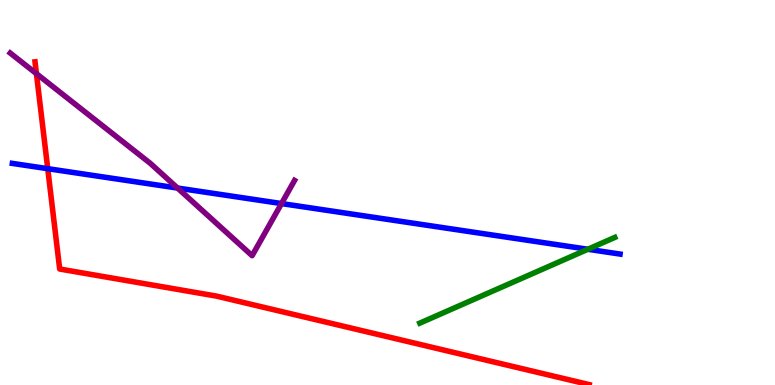[{'lines': ['blue', 'red'], 'intersections': [{'x': 0.616, 'y': 5.62}]}, {'lines': ['green', 'red'], 'intersections': []}, {'lines': ['purple', 'red'], 'intersections': [{'x': 0.47, 'y': 8.09}]}, {'lines': ['blue', 'green'], 'intersections': [{'x': 7.59, 'y': 3.53}]}, {'lines': ['blue', 'purple'], 'intersections': [{'x': 2.29, 'y': 5.12}, {'x': 3.63, 'y': 4.71}]}, {'lines': ['green', 'purple'], 'intersections': []}]